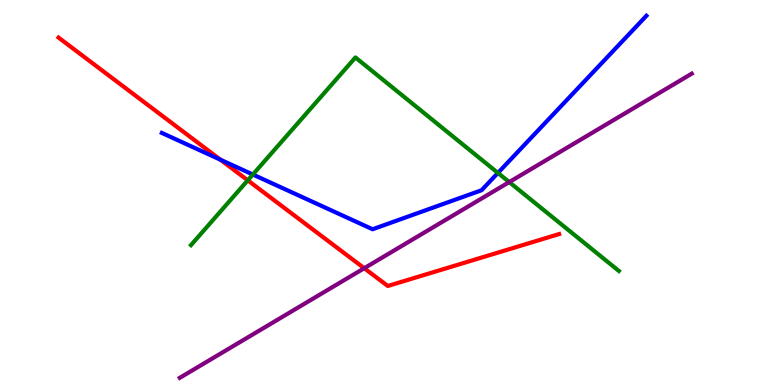[{'lines': ['blue', 'red'], 'intersections': [{'x': 2.84, 'y': 5.85}]}, {'lines': ['green', 'red'], 'intersections': [{'x': 3.2, 'y': 5.32}]}, {'lines': ['purple', 'red'], 'intersections': [{'x': 4.7, 'y': 3.03}]}, {'lines': ['blue', 'green'], 'intersections': [{'x': 3.26, 'y': 5.47}, {'x': 6.42, 'y': 5.51}]}, {'lines': ['blue', 'purple'], 'intersections': []}, {'lines': ['green', 'purple'], 'intersections': [{'x': 6.57, 'y': 5.27}]}]